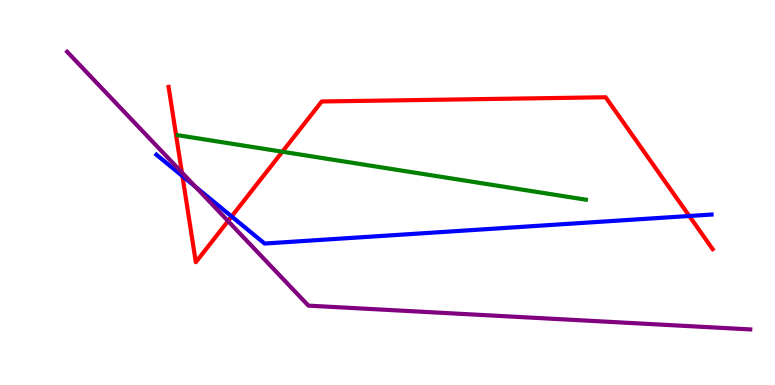[{'lines': ['blue', 'red'], 'intersections': [{'x': 2.35, 'y': 5.43}, {'x': 2.99, 'y': 4.38}, {'x': 8.89, 'y': 4.39}]}, {'lines': ['green', 'red'], 'intersections': [{'x': 3.64, 'y': 6.06}]}, {'lines': ['purple', 'red'], 'intersections': [{'x': 2.35, 'y': 5.52}, {'x': 2.94, 'y': 4.26}]}, {'lines': ['blue', 'green'], 'intersections': []}, {'lines': ['blue', 'purple'], 'intersections': [{'x': 2.52, 'y': 5.15}]}, {'lines': ['green', 'purple'], 'intersections': []}]